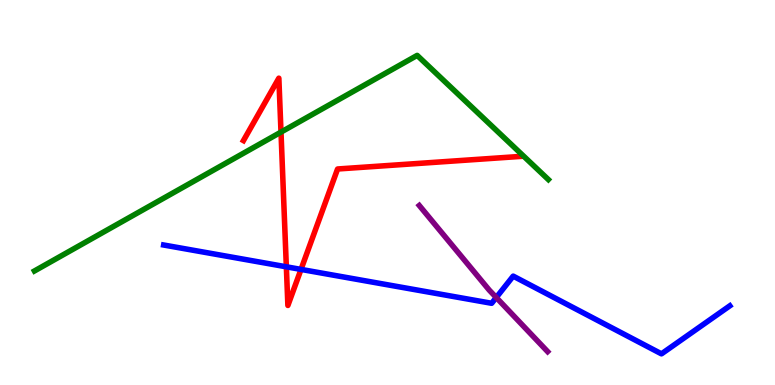[{'lines': ['blue', 'red'], 'intersections': [{'x': 3.69, 'y': 3.07}, {'x': 3.88, 'y': 3.0}]}, {'lines': ['green', 'red'], 'intersections': [{'x': 3.63, 'y': 6.57}]}, {'lines': ['purple', 'red'], 'intersections': []}, {'lines': ['blue', 'green'], 'intersections': []}, {'lines': ['blue', 'purple'], 'intersections': [{'x': 6.4, 'y': 2.27}]}, {'lines': ['green', 'purple'], 'intersections': []}]